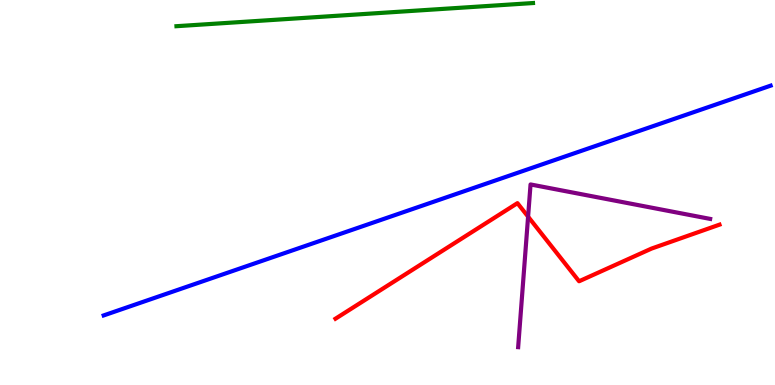[{'lines': ['blue', 'red'], 'intersections': []}, {'lines': ['green', 'red'], 'intersections': []}, {'lines': ['purple', 'red'], 'intersections': [{'x': 6.81, 'y': 4.37}]}, {'lines': ['blue', 'green'], 'intersections': []}, {'lines': ['blue', 'purple'], 'intersections': []}, {'lines': ['green', 'purple'], 'intersections': []}]